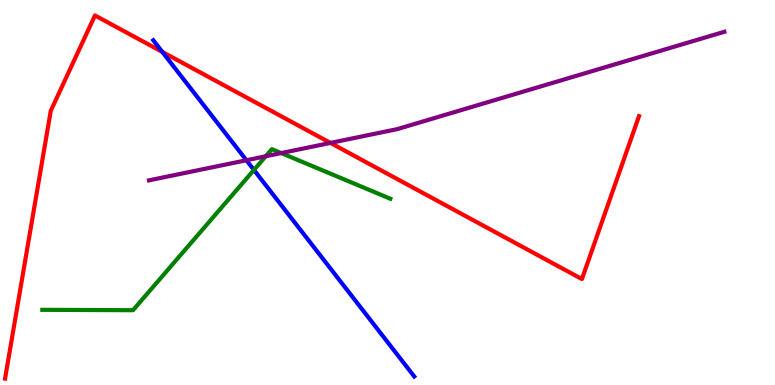[{'lines': ['blue', 'red'], 'intersections': [{'x': 2.09, 'y': 8.65}]}, {'lines': ['green', 'red'], 'intersections': []}, {'lines': ['purple', 'red'], 'intersections': [{'x': 4.26, 'y': 6.29}]}, {'lines': ['blue', 'green'], 'intersections': [{'x': 3.28, 'y': 5.59}]}, {'lines': ['blue', 'purple'], 'intersections': [{'x': 3.18, 'y': 5.84}]}, {'lines': ['green', 'purple'], 'intersections': [{'x': 3.43, 'y': 5.94}, {'x': 3.63, 'y': 6.02}]}]